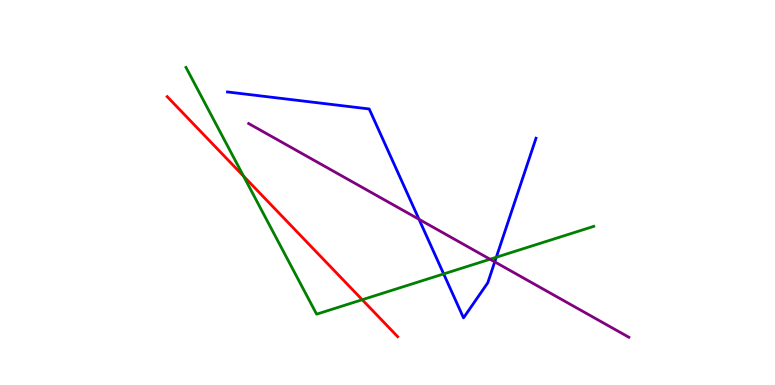[{'lines': ['blue', 'red'], 'intersections': []}, {'lines': ['green', 'red'], 'intersections': [{'x': 3.14, 'y': 5.42}, {'x': 4.67, 'y': 2.21}]}, {'lines': ['purple', 'red'], 'intersections': []}, {'lines': ['blue', 'green'], 'intersections': [{'x': 5.72, 'y': 2.89}, {'x': 6.4, 'y': 3.32}]}, {'lines': ['blue', 'purple'], 'intersections': [{'x': 5.41, 'y': 4.3}, {'x': 6.38, 'y': 3.2}]}, {'lines': ['green', 'purple'], 'intersections': [{'x': 6.32, 'y': 3.27}]}]